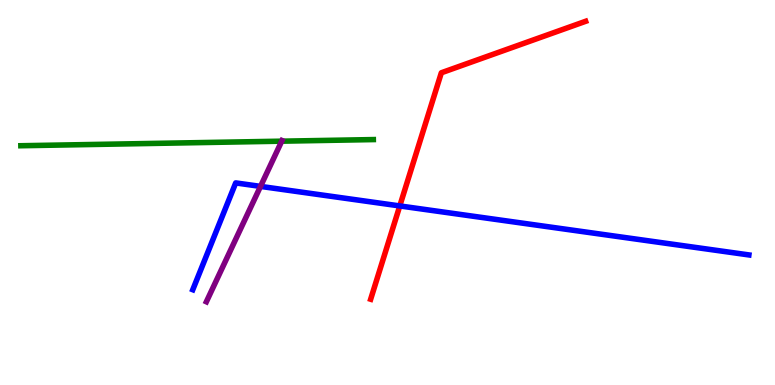[{'lines': ['blue', 'red'], 'intersections': [{'x': 5.16, 'y': 4.65}]}, {'lines': ['green', 'red'], 'intersections': []}, {'lines': ['purple', 'red'], 'intersections': []}, {'lines': ['blue', 'green'], 'intersections': []}, {'lines': ['blue', 'purple'], 'intersections': [{'x': 3.36, 'y': 5.16}]}, {'lines': ['green', 'purple'], 'intersections': [{'x': 3.64, 'y': 6.33}]}]